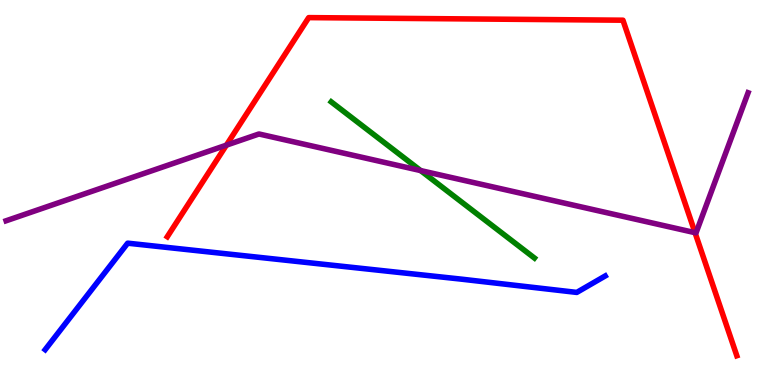[{'lines': ['blue', 'red'], 'intersections': []}, {'lines': ['green', 'red'], 'intersections': []}, {'lines': ['purple', 'red'], 'intersections': [{'x': 2.92, 'y': 6.23}, {'x': 8.97, 'y': 3.96}]}, {'lines': ['blue', 'green'], 'intersections': []}, {'lines': ['blue', 'purple'], 'intersections': []}, {'lines': ['green', 'purple'], 'intersections': [{'x': 5.43, 'y': 5.57}]}]